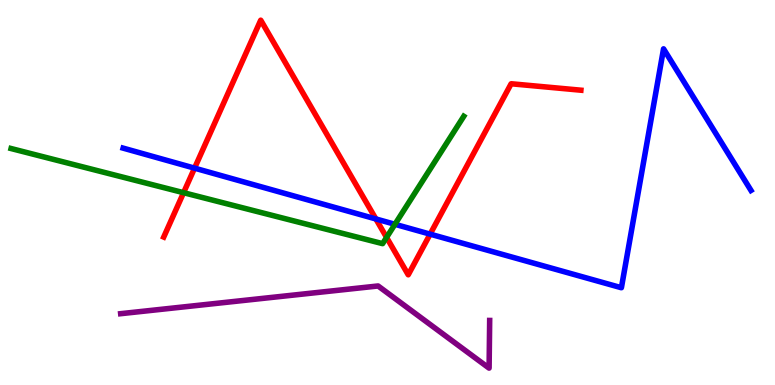[{'lines': ['blue', 'red'], 'intersections': [{'x': 2.51, 'y': 5.63}, {'x': 4.85, 'y': 4.31}, {'x': 5.55, 'y': 3.92}]}, {'lines': ['green', 'red'], 'intersections': [{'x': 2.37, 'y': 5.0}, {'x': 4.99, 'y': 3.83}]}, {'lines': ['purple', 'red'], 'intersections': []}, {'lines': ['blue', 'green'], 'intersections': [{'x': 5.1, 'y': 4.17}]}, {'lines': ['blue', 'purple'], 'intersections': []}, {'lines': ['green', 'purple'], 'intersections': []}]